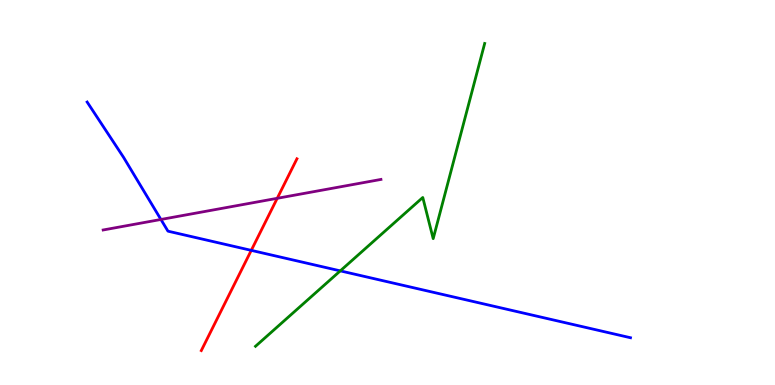[{'lines': ['blue', 'red'], 'intersections': [{'x': 3.24, 'y': 3.5}]}, {'lines': ['green', 'red'], 'intersections': []}, {'lines': ['purple', 'red'], 'intersections': [{'x': 3.58, 'y': 4.85}]}, {'lines': ['blue', 'green'], 'intersections': [{'x': 4.39, 'y': 2.96}]}, {'lines': ['blue', 'purple'], 'intersections': [{'x': 2.08, 'y': 4.3}]}, {'lines': ['green', 'purple'], 'intersections': []}]